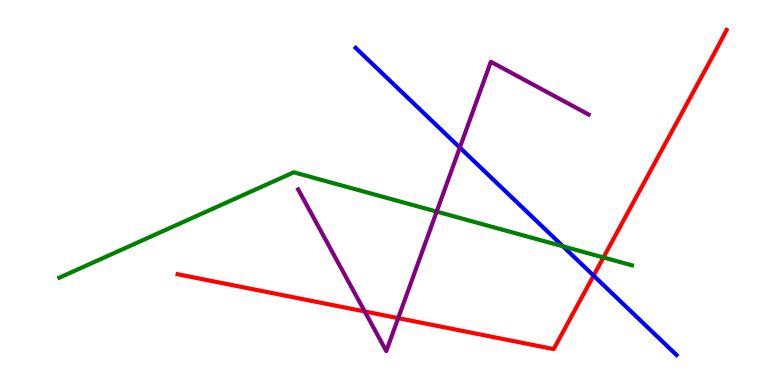[{'lines': ['blue', 'red'], 'intersections': [{'x': 7.66, 'y': 2.84}]}, {'lines': ['green', 'red'], 'intersections': [{'x': 7.79, 'y': 3.31}]}, {'lines': ['purple', 'red'], 'intersections': [{'x': 4.71, 'y': 1.91}, {'x': 5.14, 'y': 1.74}]}, {'lines': ['blue', 'green'], 'intersections': [{'x': 7.26, 'y': 3.6}]}, {'lines': ['blue', 'purple'], 'intersections': [{'x': 5.93, 'y': 6.17}]}, {'lines': ['green', 'purple'], 'intersections': [{'x': 5.63, 'y': 4.5}]}]